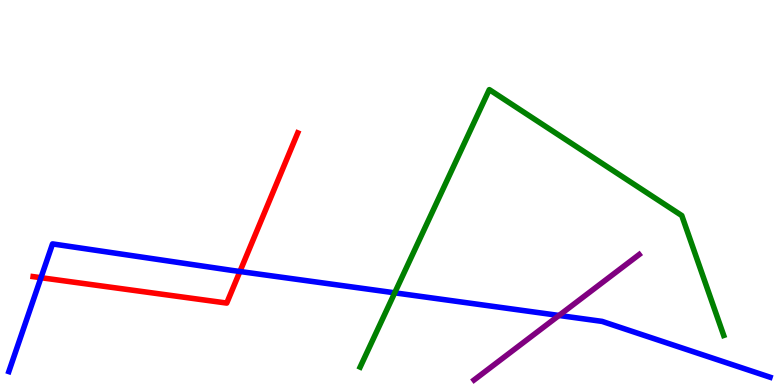[{'lines': ['blue', 'red'], 'intersections': [{'x': 0.529, 'y': 2.79}, {'x': 3.1, 'y': 2.95}]}, {'lines': ['green', 'red'], 'intersections': []}, {'lines': ['purple', 'red'], 'intersections': []}, {'lines': ['blue', 'green'], 'intersections': [{'x': 5.09, 'y': 2.39}]}, {'lines': ['blue', 'purple'], 'intersections': [{'x': 7.21, 'y': 1.81}]}, {'lines': ['green', 'purple'], 'intersections': []}]